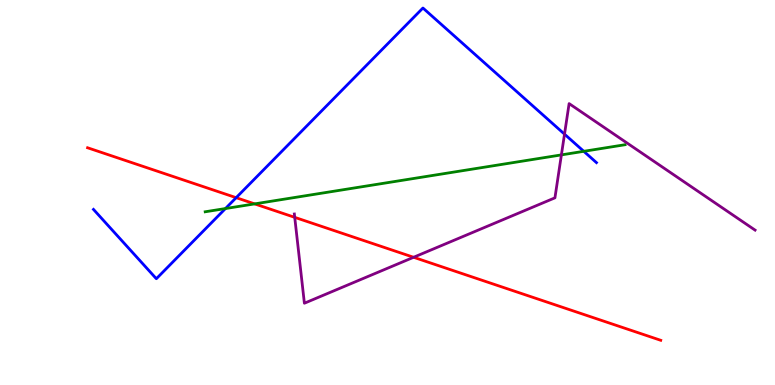[{'lines': ['blue', 'red'], 'intersections': [{'x': 3.05, 'y': 4.87}]}, {'lines': ['green', 'red'], 'intersections': [{'x': 3.29, 'y': 4.7}]}, {'lines': ['purple', 'red'], 'intersections': [{'x': 3.8, 'y': 4.35}, {'x': 5.34, 'y': 3.32}]}, {'lines': ['blue', 'green'], 'intersections': [{'x': 2.91, 'y': 4.58}, {'x': 7.53, 'y': 6.07}]}, {'lines': ['blue', 'purple'], 'intersections': [{'x': 7.28, 'y': 6.52}]}, {'lines': ['green', 'purple'], 'intersections': [{'x': 7.24, 'y': 5.98}]}]